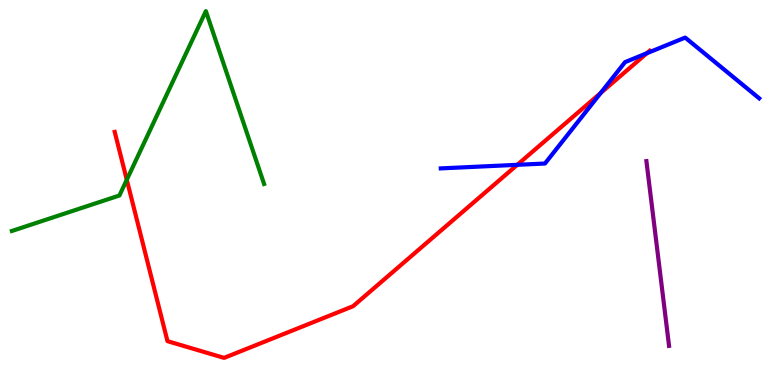[{'lines': ['blue', 'red'], 'intersections': [{'x': 6.67, 'y': 5.72}, {'x': 7.75, 'y': 7.58}, {'x': 8.35, 'y': 8.62}]}, {'lines': ['green', 'red'], 'intersections': [{'x': 1.64, 'y': 5.33}]}, {'lines': ['purple', 'red'], 'intersections': []}, {'lines': ['blue', 'green'], 'intersections': []}, {'lines': ['blue', 'purple'], 'intersections': []}, {'lines': ['green', 'purple'], 'intersections': []}]